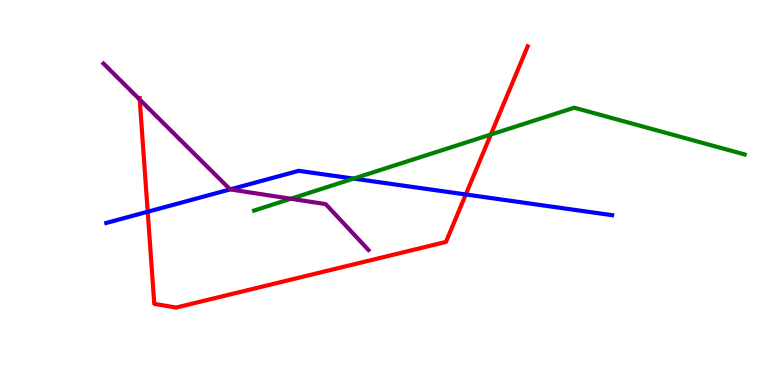[{'lines': ['blue', 'red'], 'intersections': [{'x': 1.91, 'y': 4.5}, {'x': 6.01, 'y': 4.95}]}, {'lines': ['green', 'red'], 'intersections': [{'x': 6.33, 'y': 6.51}]}, {'lines': ['purple', 'red'], 'intersections': [{'x': 1.8, 'y': 7.41}]}, {'lines': ['blue', 'green'], 'intersections': [{'x': 4.56, 'y': 5.36}]}, {'lines': ['blue', 'purple'], 'intersections': [{'x': 2.97, 'y': 5.08}]}, {'lines': ['green', 'purple'], 'intersections': [{'x': 3.75, 'y': 4.84}]}]